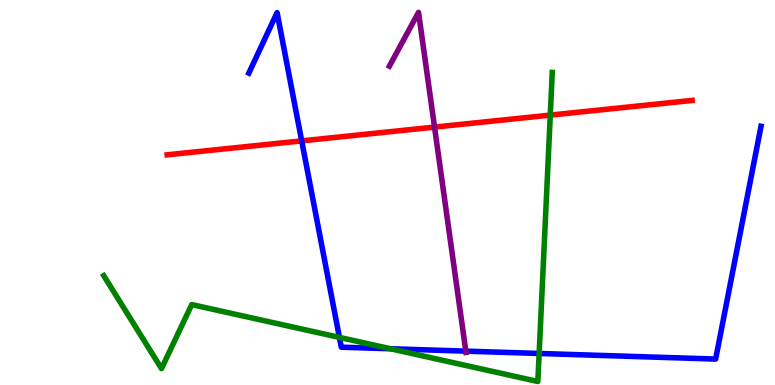[{'lines': ['blue', 'red'], 'intersections': [{'x': 3.89, 'y': 6.34}]}, {'lines': ['green', 'red'], 'intersections': [{'x': 7.1, 'y': 7.01}]}, {'lines': ['purple', 'red'], 'intersections': [{'x': 5.61, 'y': 6.7}]}, {'lines': ['blue', 'green'], 'intersections': [{'x': 4.38, 'y': 1.24}, {'x': 5.04, 'y': 0.942}, {'x': 6.96, 'y': 0.819}]}, {'lines': ['blue', 'purple'], 'intersections': [{'x': 6.01, 'y': 0.88}]}, {'lines': ['green', 'purple'], 'intersections': []}]